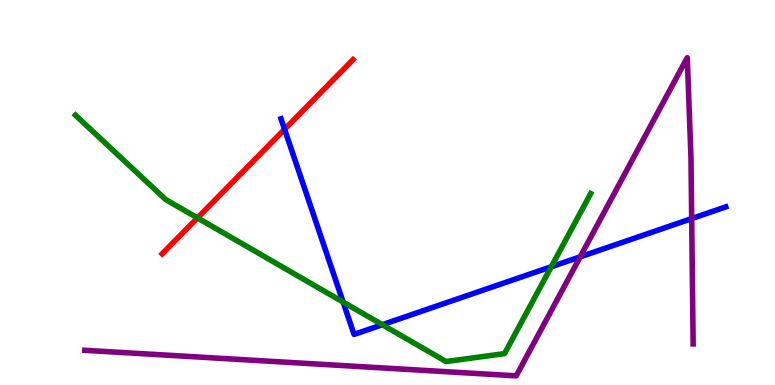[{'lines': ['blue', 'red'], 'intersections': [{'x': 3.67, 'y': 6.64}]}, {'lines': ['green', 'red'], 'intersections': [{'x': 2.55, 'y': 4.34}]}, {'lines': ['purple', 'red'], 'intersections': []}, {'lines': ['blue', 'green'], 'intersections': [{'x': 4.43, 'y': 2.15}, {'x': 4.93, 'y': 1.57}, {'x': 7.11, 'y': 3.07}]}, {'lines': ['blue', 'purple'], 'intersections': [{'x': 7.49, 'y': 3.33}, {'x': 8.92, 'y': 4.32}]}, {'lines': ['green', 'purple'], 'intersections': []}]